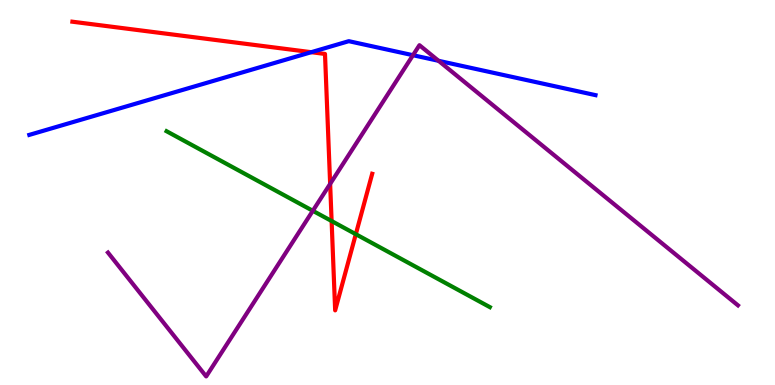[{'lines': ['blue', 'red'], 'intersections': [{'x': 4.02, 'y': 8.64}]}, {'lines': ['green', 'red'], 'intersections': [{'x': 4.28, 'y': 4.26}, {'x': 4.59, 'y': 3.92}]}, {'lines': ['purple', 'red'], 'intersections': [{'x': 4.26, 'y': 5.22}]}, {'lines': ['blue', 'green'], 'intersections': []}, {'lines': ['blue', 'purple'], 'intersections': [{'x': 5.33, 'y': 8.57}, {'x': 5.66, 'y': 8.42}]}, {'lines': ['green', 'purple'], 'intersections': [{'x': 4.04, 'y': 4.52}]}]